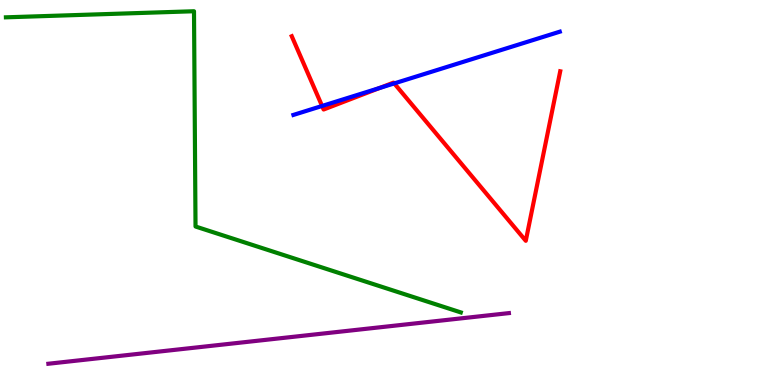[{'lines': ['blue', 'red'], 'intersections': [{'x': 4.16, 'y': 7.25}, {'x': 4.9, 'y': 7.71}, {'x': 5.09, 'y': 7.83}]}, {'lines': ['green', 'red'], 'intersections': []}, {'lines': ['purple', 'red'], 'intersections': []}, {'lines': ['blue', 'green'], 'intersections': []}, {'lines': ['blue', 'purple'], 'intersections': []}, {'lines': ['green', 'purple'], 'intersections': []}]